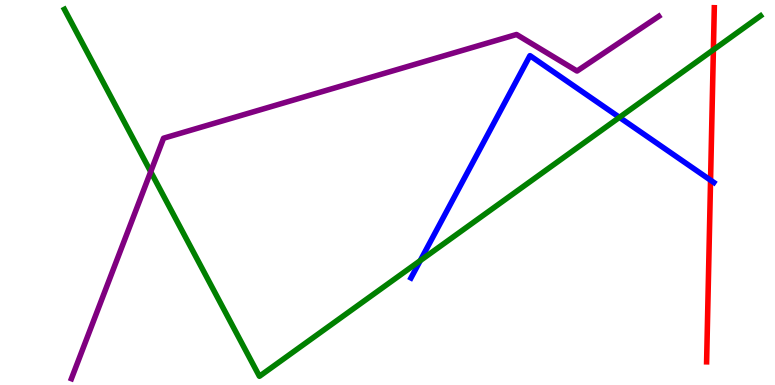[{'lines': ['blue', 'red'], 'intersections': [{'x': 9.17, 'y': 5.32}]}, {'lines': ['green', 'red'], 'intersections': [{'x': 9.21, 'y': 8.71}]}, {'lines': ['purple', 'red'], 'intersections': []}, {'lines': ['blue', 'green'], 'intersections': [{'x': 5.42, 'y': 3.23}, {'x': 7.99, 'y': 6.95}]}, {'lines': ['blue', 'purple'], 'intersections': []}, {'lines': ['green', 'purple'], 'intersections': [{'x': 1.94, 'y': 5.54}]}]